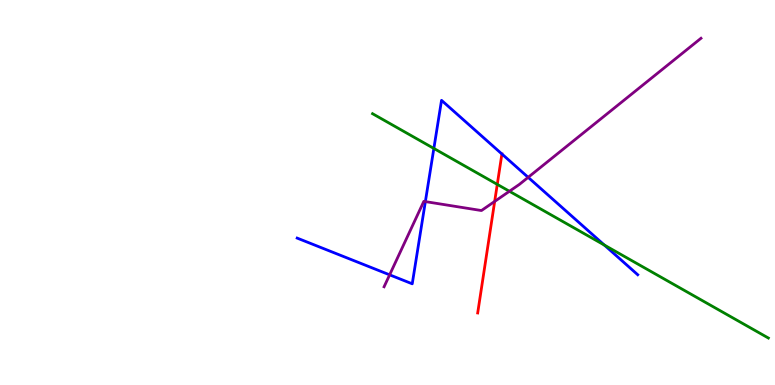[{'lines': ['blue', 'red'], 'intersections': [{'x': 6.48, 'y': 6.0}]}, {'lines': ['green', 'red'], 'intersections': [{'x': 6.42, 'y': 5.21}]}, {'lines': ['purple', 'red'], 'intersections': [{'x': 6.38, 'y': 4.77}]}, {'lines': ['blue', 'green'], 'intersections': [{'x': 5.6, 'y': 6.14}, {'x': 7.8, 'y': 3.63}]}, {'lines': ['blue', 'purple'], 'intersections': [{'x': 5.03, 'y': 2.86}, {'x': 5.49, 'y': 4.76}, {'x': 6.81, 'y': 5.39}]}, {'lines': ['green', 'purple'], 'intersections': [{'x': 6.57, 'y': 5.03}]}]